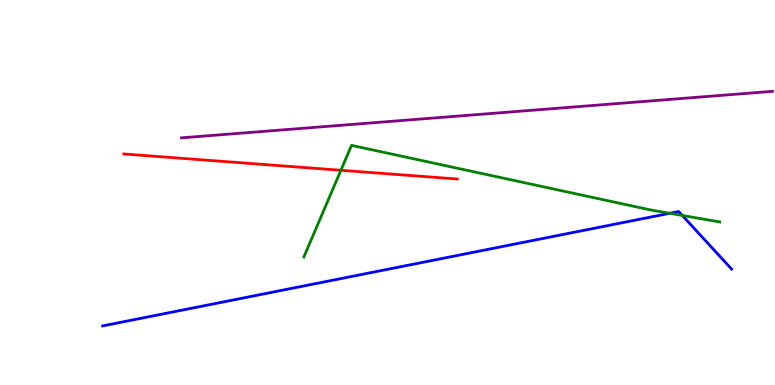[{'lines': ['blue', 'red'], 'intersections': []}, {'lines': ['green', 'red'], 'intersections': [{'x': 4.4, 'y': 5.58}]}, {'lines': ['purple', 'red'], 'intersections': []}, {'lines': ['blue', 'green'], 'intersections': [{'x': 8.64, 'y': 4.46}, {'x': 8.8, 'y': 4.4}]}, {'lines': ['blue', 'purple'], 'intersections': []}, {'lines': ['green', 'purple'], 'intersections': []}]